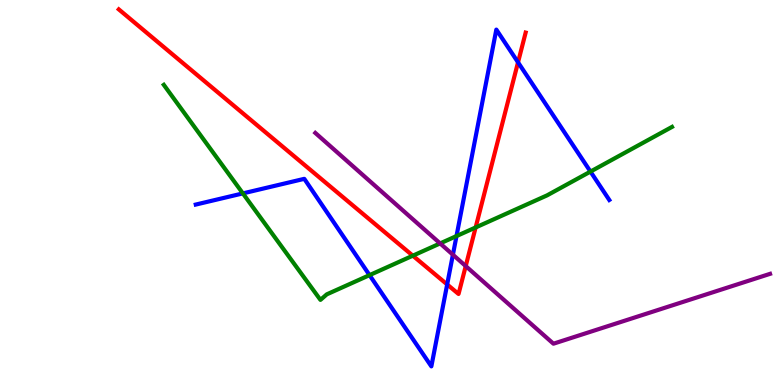[{'lines': ['blue', 'red'], 'intersections': [{'x': 5.77, 'y': 2.61}, {'x': 6.68, 'y': 8.38}]}, {'lines': ['green', 'red'], 'intersections': [{'x': 5.33, 'y': 3.36}, {'x': 6.14, 'y': 4.09}]}, {'lines': ['purple', 'red'], 'intersections': [{'x': 6.01, 'y': 3.09}]}, {'lines': ['blue', 'green'], 'intersections': [{'x': 3.13, 'y': 4.98}, {'x': 4.77, 'y': 2.85}, {'x': 5.89, 'y': 3.87}, {'x': 7.62, 'y': 5.54}]}, {'lines': ['blue', 'purple'], 'intersections': [{'x': 5.84, 'y': 3.38}]}, {'lines': ['green', 'purple'], 'intersections': [{'x': 5.68, 'y': 3.68}]}]